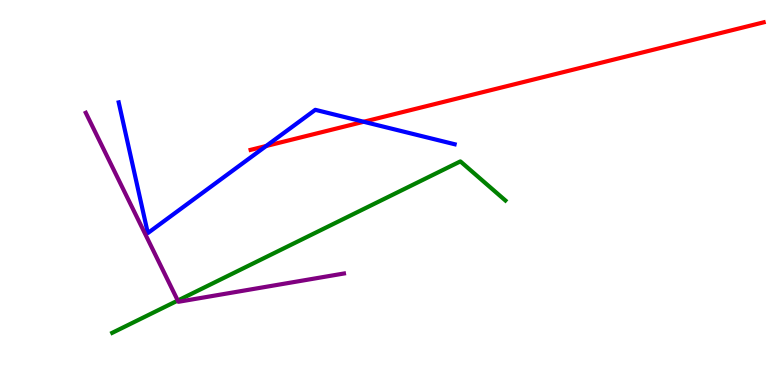[{'lines': ['blue', 'red'], 'intersections': [{'x': 3.43, 'y': 6.21}, {'x': 4.69, 'y': 6.84}]}, {'lines': ['green', 'red'], 'intersections': []}, {'lines': ['purple', 'red'], 'intersections': []}, {'lines': ['blue', 'green'], 'intersections': []}, {'lines': ['blue', 'purple'], 'intersections': []}, {'lines': ['green', 'purple'], 'intersections': [{'x': 2.29, 'y': 2.19}]}]